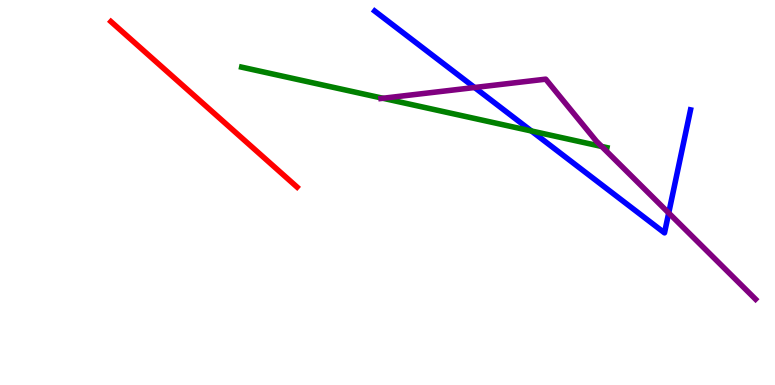[{'lines': ['blue', 'red'], 'intersections': []}, {'lines': ['green', 'red'], 'intersections': []}, {'lines': ['purple', 'red'], 'intersections': []}, {'lines': ['blue', 'green'], 'intersections': [{'x': 6.86, 'y': 6.6}]}, {'lines': ['blue', 'purple'], 'intersections': [{'x': 6.12, 'y': 7.73}, {'x': 8.63, 'y': 4.47}]}, {'lines': ['green', 'purple'], 'intersections': [{'x': 4.94, 'y': 7.45}, {'x': 7.76, 'y': 6.2}]}]